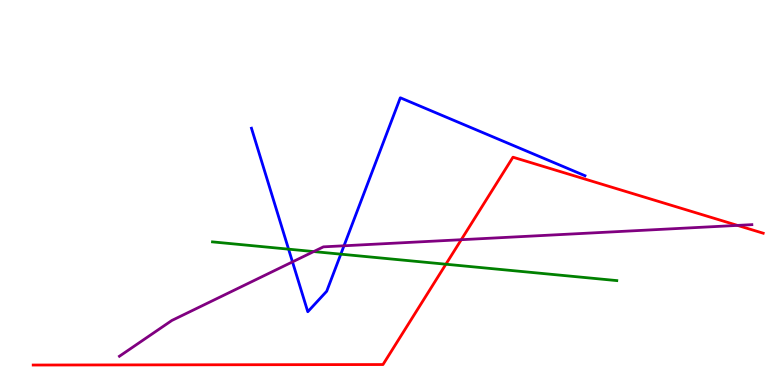[{'lines': ['blue', 'red'], 'intersections': []}, {'lines': ['green', 'red'], 'intersections': [{'x': 5.75, 'y': 3.14}]}, {'lines': ['purple', 'red'], 'intersections': [{'x': 5.95, 'y': 3.77}, {'x': 9.52, 'y': 4.15}]}, {'lines': ['blue', 'green'], 'intersections': [{'x': 3.72, 'y': 3.53}, {'x': 4.4, 'y': 3.4}]}, {'lines': ['blue', 'purple'], 'intersections': [{'x': 3.77, 'y': 3.2}, {'x': 4.44, 'y': 3.62}]}, {'lines': ['green', 'purple'], 'intersections': [{'x': 4.05, 'y': 3.47}]}]